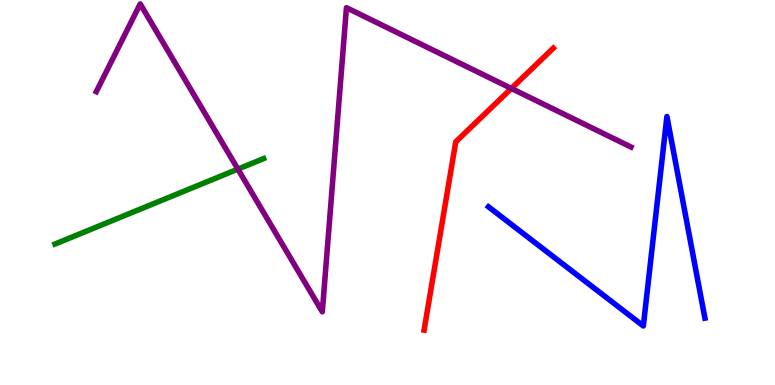[{'lines': ['blue', 'red'], 'intersections': []}, {'lines': ['green', 'red'], 'intersections': []}, {'lines': ['purple', 'red'], 'intersections': [{'x': 6.6, 'y': 7.7}]}, {'lines': ['blue', 'green'], 'intersections': []}, {'lines': ['blue', 'purple'], 'intersections': []}, {'lines': ['green', 'purple'], 'intersections': [{'x': 3.07, 'y': 5.61}]}]